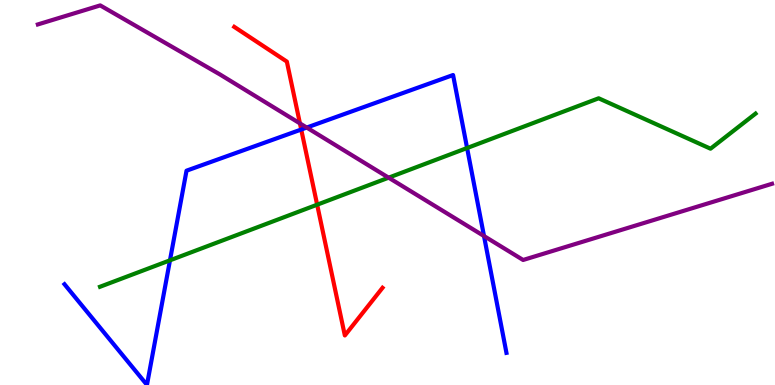[{'lines': ['blue', 'red'], 'intersections': [{'x': 3.89, 'y': 6.64}]}, {'lines': ['green', 'red'], 'intersections': [{'x': 4.09, 'y': 4.68}]}, {'lines': ['purple', 'red'], 'intersections': [{'x': 3.87, 'y': 6.79}]}, {'lines': ['blue', 'green'], 'intersections': [{'x': 2.19, 'y': 3.24}, {'x': 6.03, 'y': 6.16}]}, {'lines': ['blue', 'purple'], 'intersections': [{'x': 3.96, 'y': 6.69}, {'x': 6.25, 'y': 3.87}]}, {'lines': ['green', 'purple'], 'intersections': [{'x': 5.01, 'y': 5.39}]}]